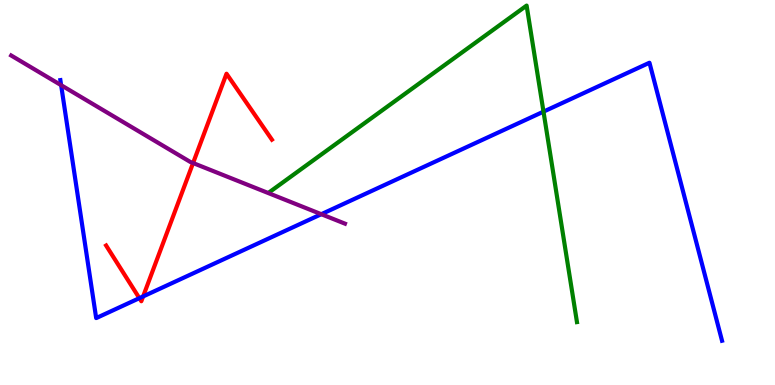[{'lines': ['blue', 'red'], 'intersections': [{'x': 1.8, 'y': 2.26}, {'x': 1.85, 'y': 2.3}]}, {'lines': ['green', 'red'], 'intersections': []}, {'lines': ['purple', 'red'], 'intersections': [{'x': 2.49, 'y': 5.77}]}, {'lines': ['blue', 'green'], 'intersections': [{'x': 7.01, 'y': 7.1}]}, {'lines': ['blue', 'purple'], 'intersections': [{'x': 0.789, 'y': 7.79}, {'x': 4.15, 'y': 4.44}]}, {'lines': ['green', 'purple'], 'intersections': []}]